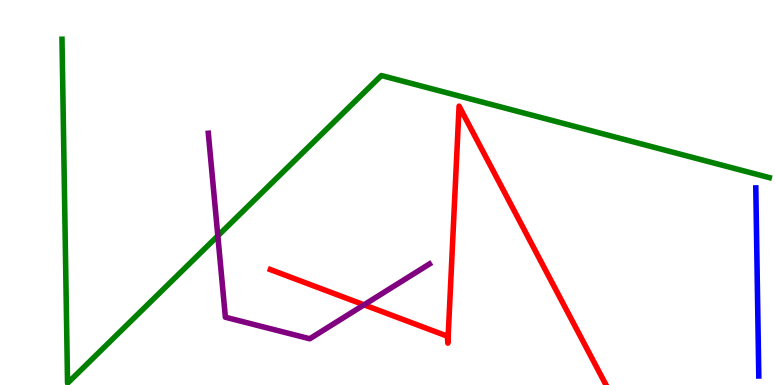[{'lines': ['blue', 'red'], 'intersections': []}, {'lines': ['green', 'red'], 'intersections': []}, {'lines': ['purple', 'red'], 'intersections': [{'x': 4.7, 'y': 2.08}]}, {'lines': ['blue', 'green'], 'intersections': []}, {'lines': ['blue', 'purple'], 'intersections': []}, {'lines': ['green', 'purple'], 'intersections': [{'x': 2.81, 'y': 3.87}]}]